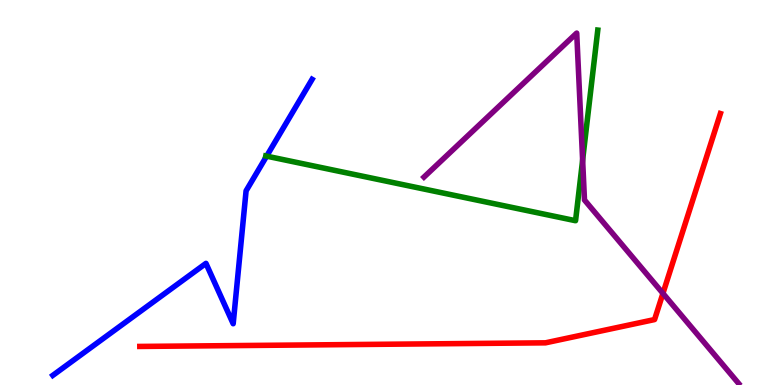[{'lines': ['blue', 'red'], 'intersections': []}, {'lines': ['green', 'red'], 'intersections': []}, {'lines': ['purple', 'red'], 'intersections': [{'x': 8.55, 'y': 2.38}]}, {'lines': ['blue', 'green'], 'intersections': [{'x': 3.44, 'y': 5.94}]}, {'lines': ['blue', 'purple'], 'intersections': []}, {'lines': ['green', 'purple'], 'intersections': [{'x': 7.52, 'y': 5.84}]}]